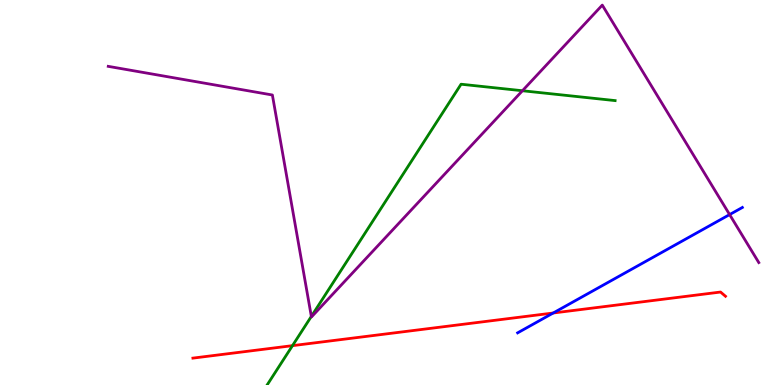[{'lines': ['blue', 'red'], 'intersections': [{'x': 7.14, 'y': 1.87}]}, {'lines': ['green', 'red'], 'intersections': [{'x': 3.77, 'y': 1.02}]}, {'lines': ['purple', 'red'], 'intersections': []}, {'lines': ['blue', 'green'], 'intersections': []}, {'lines': ['blue', 'purple'], 'intersections': [{'x': 9.41, 'y': 4.43}]}, {'lines': ['green', 'purple'], 'intersections': [{'x': 4.02, 'y': 1.78}, {'x': 6.74, 'y': 7.64}]}]